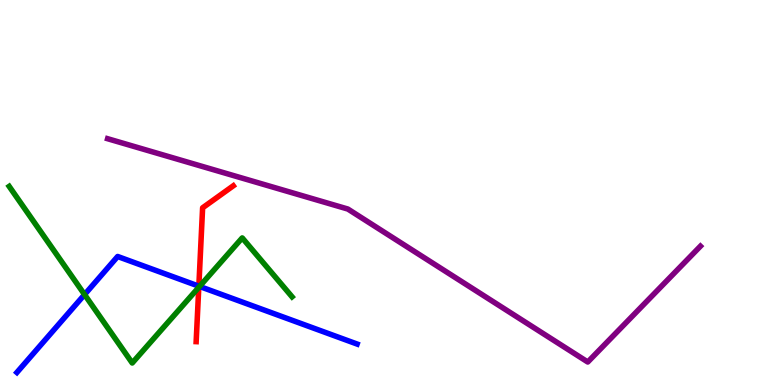[{'lines': ['blue', 'red'], 'intersections': [{'x': 2.57, 'y': 2.57}]}, {'lines': ['green', 'red'], 'intersections': [{'x': 2.56, 'y': 2.54}]}, {'lines': ['purple', 'red'], 'intersections': []}, {'lines': ['blue', 'green'], 'intersections': [{'x': 1.09, 'y': 2.35}, {'x': 2.57, 'y': 2.56}]}, {'lines': ['blue', 'purple'], 'intersections': []}, {'lines': ['green', 'purple'], 'intersections': []}]